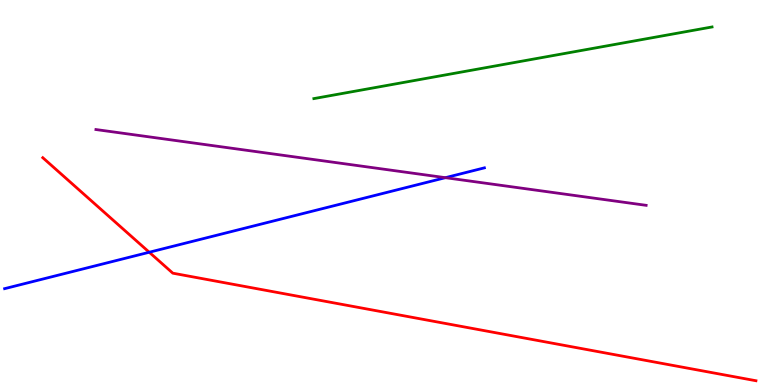[{'lines': ['blue', 'red'], 'intersections': [{'x': 1.93, 'y': 3.45}]}, {'lines': ['green', 'red'], 'intersections': []}, {'lines': ['purple', 'red'], 'intersections': []}, {'lines': ['blue', 'green'], 'intersections': []}, {'lines': ['blue', 'purple'], 'intersections': [{'x': 5.75, 'y': 5.39}]}, {'lines': ['green', 'purple'], 'intersections': []}]